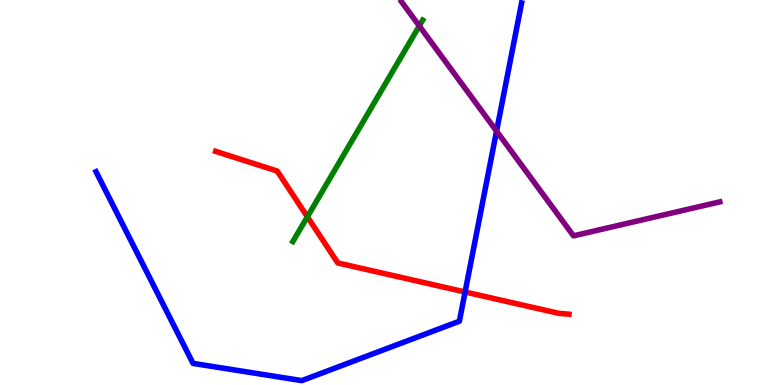[{'lines': ['blue', 'red'], 'intersections': [{'x': 6.0, 'y': 2.42}]}, {'lines': ['green', 'red'], 'intersections': [{'x': 3.97, 'y': 4.37}]}, {'lines': ['purple', 'red'], 'intersections': []}, {'lines': ['blue', 'green'], 'intersections': []}, {'lines': ['blue', 'purple'], 'intersections': [{'x': 6.41, 'y': 6.59}]}, {'lines': ['green', 'purple'], 'intersections': [{'x': 5.41, 'y': 9.33}]}]